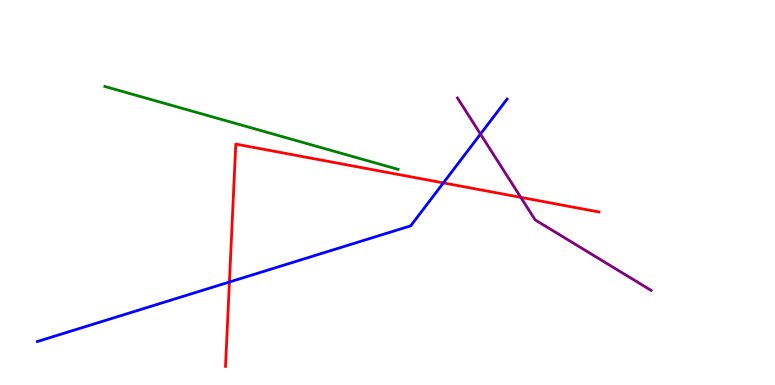[{'lines': ['blue', 'red'], 'intersections': [{'x': 2.96, 'y': 2.67}, {'x': 5.72, 'y': 5.25}]}, {'lines': ['green', 'red'], 'intersections': []}, {'lines': ['purple', 'red'], 'intersections': [{'x': 6.72, 'y': 4.87}]}, {'lines': ['blue', 'green'], 'intersections': []}, {'lines': ['blue', 'purple'], 'intersections': [{'x': 6.2, 'y': 6.52}]}, {'lines': ['green', 'purple'], 'intersections': []}]